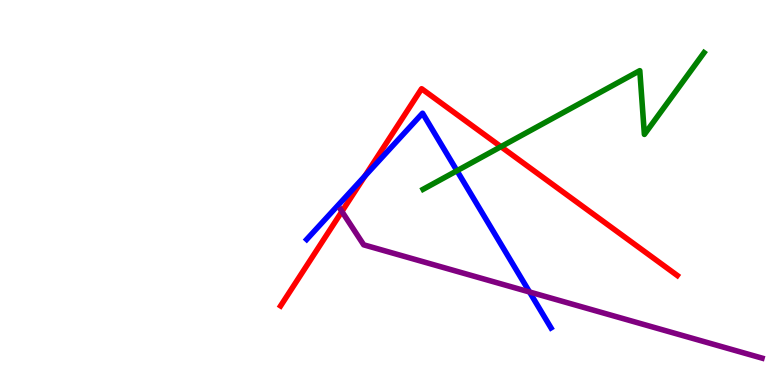[{'lines': ['blue', 'red'], 'intersections': [{'x': 4.71, 'y': 5.43}]}, {'lines': ['green', 'red'], 'intersections': [{'x': 6.46, 'y': 6.19}]}, {'lines': ['purple', 'red'], 'intersections': [{'x': 4.41, 'y': 4.51}]}, {'lines': ['blue', 'green'], 'intersections': [{'x': 5.9, 'y': 5.56}]}, {'lines': ['blue', 'purple'], 'intersections': [{'x': 6.83, 'y': 2.42}]}, {'lines': ['green', 'purple'], 'intersections': []}]